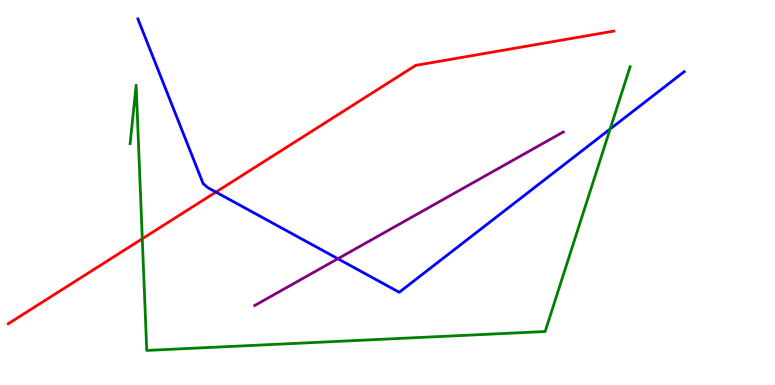[{'lines': ['blue', 'red'], 'intersections': [{'x': 2.79, 'y': 5.01}]}, {'lines': ['green', 'red'], 'intersections': [{'x': 1.84, 'y': 3.8}]}, {'lines': ['purple', 'red'], 'intersections': []}, {'lines': ['blue', 'green'], 'intersections': [{'x': 7.87, 'y': 6.65}]}, {'lines': ['blue', 'purple'], 'intersections': [{'x': 4.36, 'y': 3.28}]}, {'lines': ['green', 'purple'], 'intersections': []}]